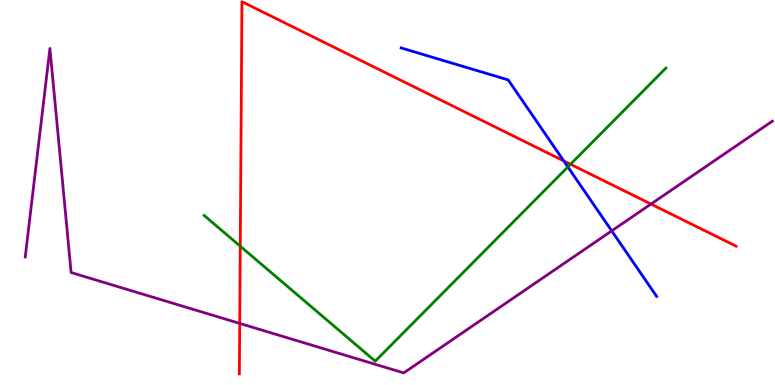[{'lines': ['blue', 'red'], 'intersections': [{'x': 7.27, 'y': 5.82}]}, {'lines': ['green', 'red'], 'intersections': [{'x': 3.1, 'y': 3.6}, {'x': 7.36, 'y': 5.73}]}, {'lines': ['purple', 'red'], 'intersections': [{'x': 3.09, 'y': 1.6}, {'x': 8.4, 'y': 4.7}]}, {'lines': ['blue', 'green'], 'intersections': [{'x': 7.33, 'y': 5.66}]}, {'lines': ['blue', 'purple'], 'intersections': [{'x': 7.89, 'y': 4.0}]}, {'lines': ['green', 'purple'], 'intersections': []}]